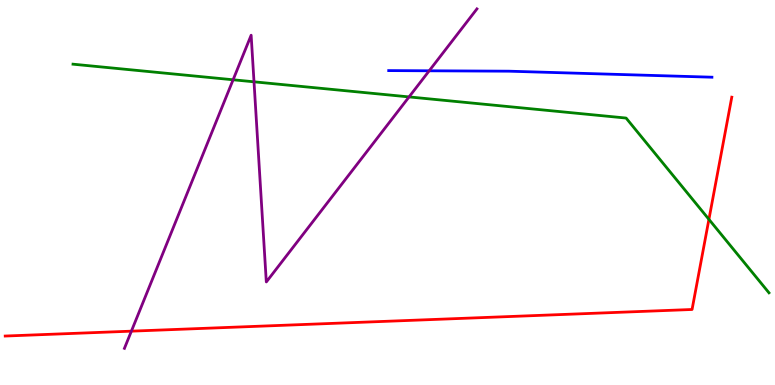[{'lines': ['blue', 'red'], 'intersections': []}, {'lines': ['green', 'red'], 'intersections': [{'x': 9.15, 'y': 4.3}]}, {'lines': ['purple', 'red'], 'intersections': [{'x': 1.7, 'y': 1.4}]}, {'lines': ['blue', 'green'], 'intersections': []}, {'lines': ['blue', 'purple'], 'intersections': [{'x': 5.54, 'y': 8.16}]}, {'lines': ['green', 'purple'], 'intersections': [{'x': 3.01, 'y': 7.93}, {'x': 3.28, 'y': 7.88}, {'x': 5.28, 'y': 7.48}]}]